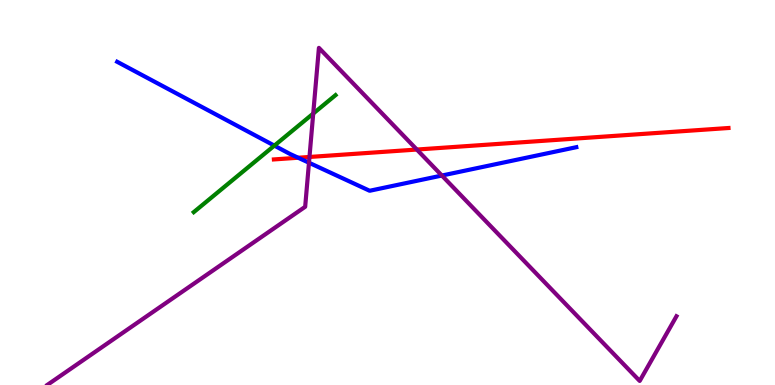[{'lines': ['blue', 'red'], 'intersections': [{'x': 3.85, 'y': 5.9}]}, {'lines': ['green', 'red'], 'intersections': []}, {'lines': ['purple', 'red'], 'intersections': [{'x': 3.99, 'y': 5.92}, {'x': 5.38, 'y': 6.12}]}, {'lines': ['blue', 'green'], 'intersections': [{'x': 3.54, 'y': 6.22}]}, {'lines': ['blue', 'purple'], 'intersections': [{'x': 3.99, 'y': 5.77}, {'x': 5.7, 'y': 5.44}]}, {'lines': ['green', 'purple'], 'intersections': [{'x': 4.04, 'y': 7.05}]}]